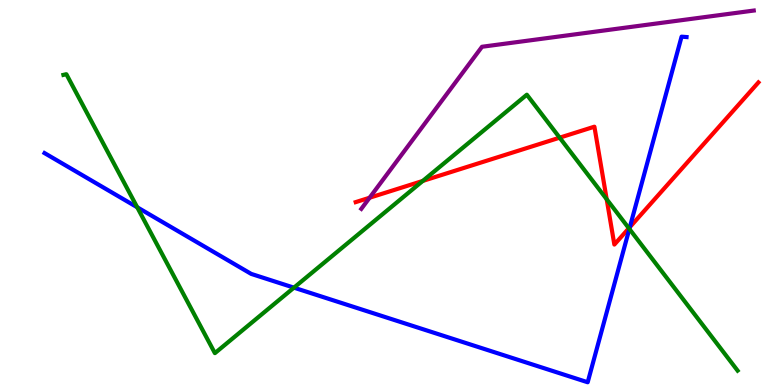[{'lines': ['blue', 'red'], 'intersections': [{'x': 8.13, 'y': 4.1}]}, {'lines': ['green', 'red'], 'intersections': [{'x': 5.46, 'y': 5.3}, {'x': 7.22, 'y': 6.42}, {'x': 7.83, 'y': 4.83}, {'x': 8.11, 'y': 4.07}]}, {'lines': ['purple', 'red'], 'intersections': [{'x': 4.77, 'y': 4.86}]}, {'lines': ['blue', 'green'], 'intersections': [{'x': 1.77, 'y': 4.62}, {'x': 3.79, 'y': 2.53}, {'x': 8.12, 'y': 4.05}]}, {'lines': ['blue', 'purple'], 'intersections': []}, {'lines': ['green', 'purple'], 'intersections': []}]